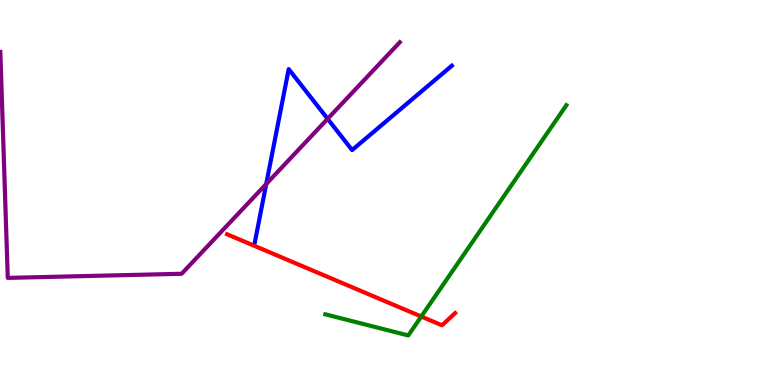[{'lines': ['blue', 'red'], 'intersections': []}, {'lines': ['green', 'red'], 'intersections': [{'x': 5.44, 'y': 1.78}]}, {'lines': ['purple', 'red'], 'intersections': []}, {'lines': ['blue', 'green'], 'intersections': []}, {'lines': ['blue', 'purple'], 'intersections': [{'x': 3.44, 'y': 5.22}, {'x': 4.23, 'y': 6.91}]}, {'lines': ['green', 'purple'], 'intersections': []}]